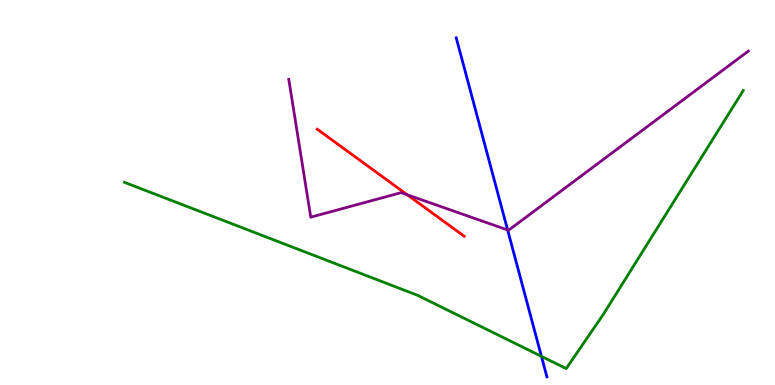[{'lines': ['blue', 'red'], 'intersections': []}, {'lines': ['green', 'red'], 'intersections': []}, {'lines': ['purple', 'red'], 'intersections': [{'x': 5.26, 'y': 4.94}]}, {'lines': ['blue', 'green'], 'intersections': [{'x': 6.99, 'y': 0.744}]}, {'lines': ['blue', 'purple'], 'intersections': [{'x': 6.55, 'y': 4.03}]}, {'lines': ['green', 'purple'], 'intersections': []}]